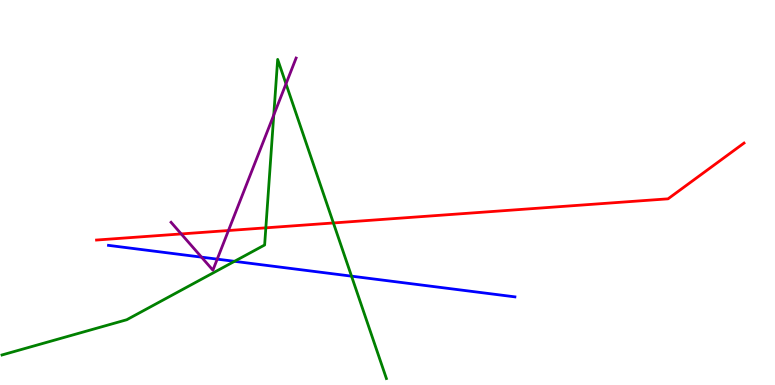[{'lines': ['blue', 'red'], 'intersections': []}, {'lines': ['green', 'red'], 'intersections': [{'x': 3.43, 'y': 4.08}, {'x': 4.3, 'y': 4.21}]}, {'lines': ['purple', 'red'], 'intersections': [{'x': 2.34, 'y': 3.92}, {'x': 2.95, 'y': 4.01}]}, {'lines': ['blue', 'green'], 'intersections': [{'x': 3.03, 'y': 3.21}, {'x': 4.54, 'y': 2.83}]}, {'lines': ['blue', 'purple'], 'intersections': [{'x': 2.6, 'y': 3.32}, {'x': 2.8, 'y': 3.27}]}, {'lines': ['green', 'purple'], 'intersections': [{'x': 3.53, 'y': 7.01}, {'x': 3.69, 'y': 7.82}]}]